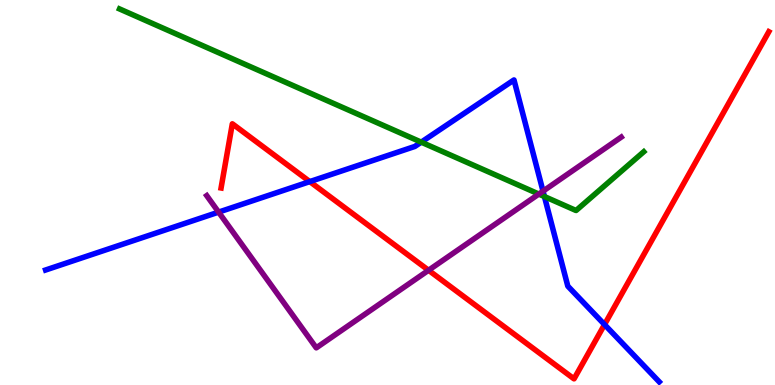[{'lines': ['blue', 'red'], 'intersections': [{'x': 4.0, 'y': 5.28}, {'x': 7.8, 'y': 1.57}]}, {'lines': ['green', 'red'], 'intersections': []}, {'lines': ['purple', 'red'], 'intersections': [{'x': 5.53, 'y': 2.98}]}, {'lines': ['blue', 'green'], 'intersections': [{'x': 5.44, 'y': 6.31}, {'x': 7.02, 'y': 4.89}]}, {'lines': ['blue', 'purple'], 'intersections': [{'x': 2.82, 'y': 4.49}, {'x': 7.01, 'y': 5.03}]}, {'lines': ['green', 'purple'], 'intersections': [{'x': 6.95, 'y': 4.96}]}]